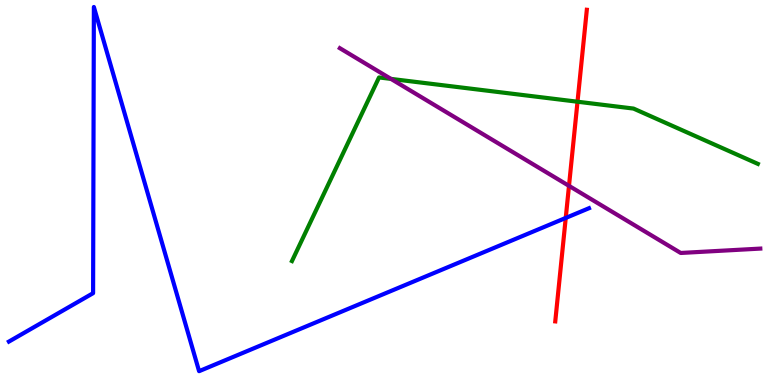[{'lines': ['blue', 'red'], 'intersections': [{'x': 7.3, 'y': 4.34}]}, {'lines': ['green', 'red'], 'intersections': [{'x': 7.45, 'y': 7.36}]}, {'lines': ['purple', 'red'], 'intersections': [{'x': 7.34, 'y': 5.17}]}, {'lines': ['blue', 'green'], 'intersections': []}, {'lines': ['blue', 'purple'], 'intersections': []}, {'lines': ['green', 'purple'], 'intersections': [{'x': 5.04, 'y': 7.95}]}]